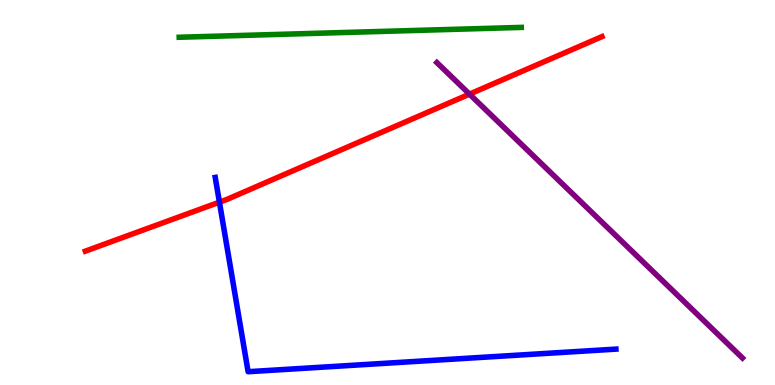[{'lines': ['blue', 'red'], 'intersections': [{'x': 2.83, 'y': 4.75}]}, {'lines': ['green', 'red'], 'intersections': []}, {'lines': ['purple', 'red'], 'intersections': [{'x': 6.06, 'y': 7.56}]}, {'lines': ['blue', 'green'], 'intersections': []}, {'lines': ['blue', 'purple'], 'intersections': []}, {'lines': ['green', 'purple'], 'intersections': []}]